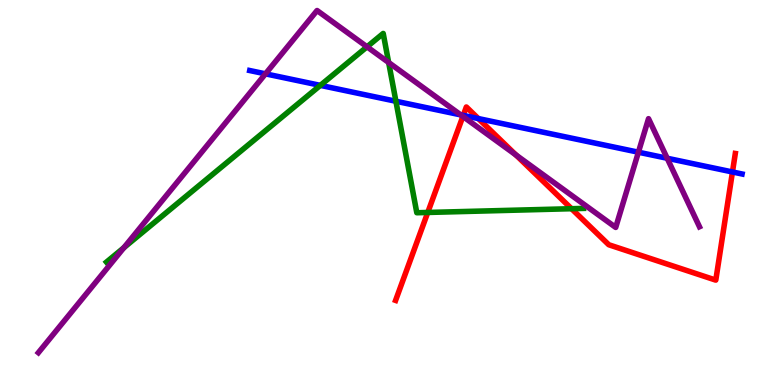[{'lines': ['blue', 'red'], 'intersections': [{'x': 5.98, 'y': 7.0}, {'x': 6.17, 'y': 6.92}, {'x': 9.45, 'y': 5.53}]}, {'lines': ['green', 'red'], 'intersections': [{'x': 5.52, 'y': 4.48}, {'x': 7.37, 'y': 4.58}]}, {'lines': ['purple', 'red'], 'intersections': [{'x': 5.97, 'y': 6.98}, {'x': 6.66, 'y': 5.97}]}, {'lines': ['blue', 'green'], 'intersections': [{'x': 4.13, 'y': 7.78}, {'x': 5.11, 'y': 7.37}]}, {'lines': ['blue', 'purple'], 'intersections': [{'x': 3.43, 'y': 8.08}, {'x': 5.95, 'y': 7.02}, {'x': 8.24, 'y': 6.05}, {'x': 8.61, 'y': 5.89}]}, {'lines': ['green', 'purple'], 'intersections': [{'x': 1.6, 'y': 3.57}, {'x': 4.74, 'y': 8.78}, {'x': 5.01, 'y': 8.38}]}]